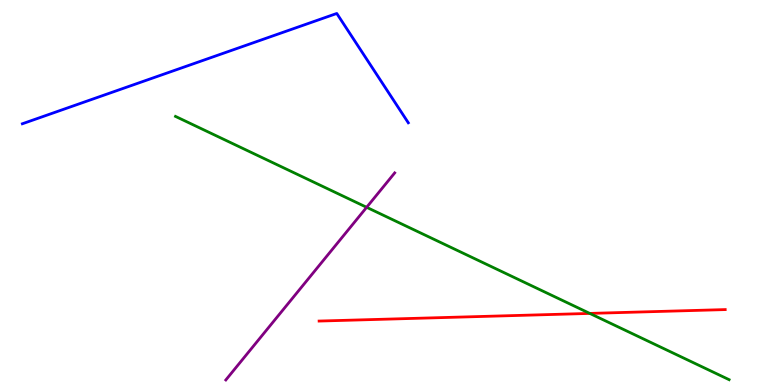[{'lines': ['blue', 'red'], 'intersections': []}, {'lines': ['green', 'red'], 'intersections': [{'x': 7.61, 'y': 1.86}]}, {'lines': ['purple', 'red'], 'intersections': []}, {'lines': ['blue', 'green'], 'intersections': []}, {'lines': ['blue', 'purple'], 'intersections': []}, {'lines': ['green', 'purple'], 'intersections': [{'x': 4.73, 'y': 4.62}]}]